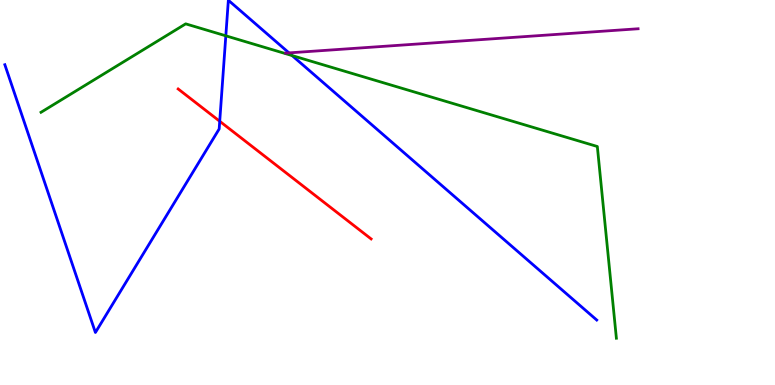[{'lines': ['blue', 'red'], 'intersections': [{'x': 2.84, 'y': 6.85}]}, {'lines': ['green', 'red'], 'intersections': []}, {'lines': ['purple', 'red'], 'intersections': []}, {'lines': ['blue', 'green'], 'intersections': [{'x': 2.91, 'y': 9.07}, {'x': 3.77, 'y': 8.56}]}, {'lines': ['blue', 'purple'], 'intersections': [{'x': 3.73, 'y': 8.63}]}, {'lines': ['green', 'purple'], 'intersections': []}]